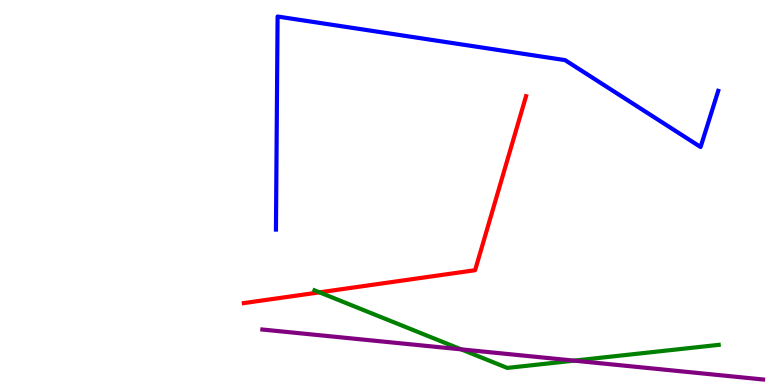[{'lines': ['blue', 'red'], 'intersections': []}, {'lines': ['green', 'red'], 'intersections': [{'x': 4.12, 'y': 2.41}]}, {'lines': ['purple', 'red'], 'intersections': []}, {'lines': ['blue', 'green'], 'intersections': []}, {'lines': ['blue', 'purple'], 'intersections': []}, {'lines': ['green', 'purple'], 'intersections': [{'x': 5.95, 'y': 0.926}, {'x': 7.41, 'y': 0.633}]}]